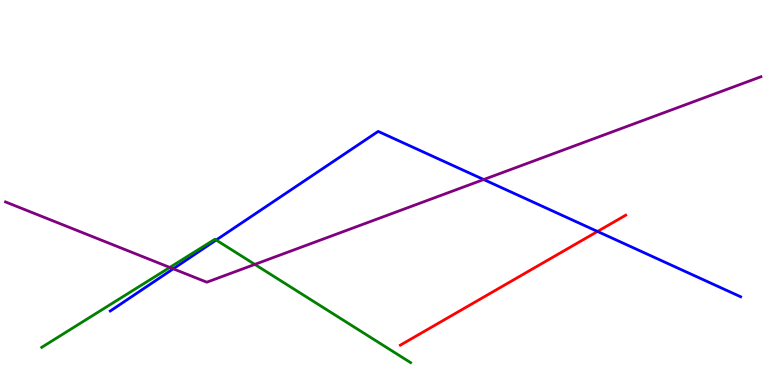[{'lines': ['blue', 'red'], 'intersections': [{'x': 7.71, 'y': 3.99}]}, {'lines': ['green', 'red'], 'intersections': []}, {'lines': ['purple', 'red'], 'intersections': []}, {'lines': ['blue', 'green'], 'intersections': [{'x': 2.79, 'y': 3.77}]}, {'lines': ['blue', 'purple'], 'intersections': [{'x': 2.24, 'y': 3.02}, {'x': 6.24, 'y': 5.34}]}, {'lines': ['green', 'purple'], 'intersections': [{'x': 2.19, 'y': 3.05}, {'x': 3.29, 'y': 3.13}]}]